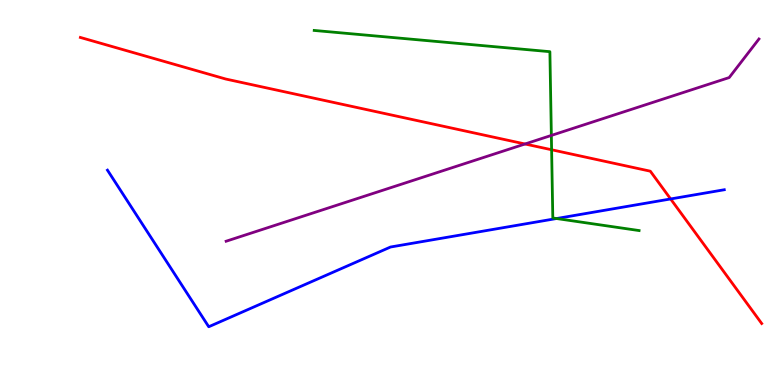[{'lines': ['blue', 'red'], 'intersections': [{'x': 8.65, 'y': 4.83}]}, {'lines': ['green', 'red'], 'intersections': [{'x': 7.12, 'y': 6.11}]}, {'lines': ['purple', 'red'], 'intersections': [{'x': 6.77, 'y': 6.26}]}, {'lines': ['blue', 'green'], 'intersections': [{'x': 7.18, 'y': 4.32}]}, {'lines': ['blue', 'purple'], 'intersections': []}, {'lines': ['green', 'purple'], 'intersections': [{'x': 7.11, 'y': 6.48}]}]